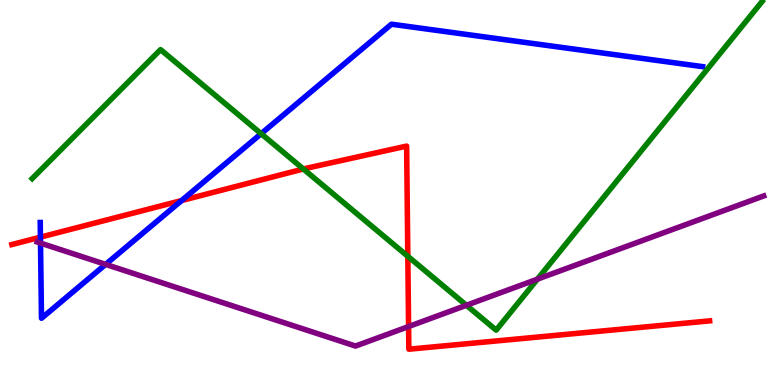[{'lines': ['blue', 'red'], 'intersections': [{'x': 0.522, 'y': 3.84}, {'x': 2.34, 'y': 4.79}]}, {'lines': ['green', 'red'], 'intersections': [{'x': 3.91, 'y': 5.61}, {'x': 5.26, 'y': 3.34}]}, {'lines': ['purple', 'red'], 'intersections': [{'x': 5.27, 'y': 1.52}]}, {'lines': ['blue', 'green'], 'intersections': [{'x': 3.37, 'y': 6.53}]}, {'lines': ['blue', 'purple'], 'intersections': [{'x': 0.523, 'y': 3.69}, {'x': 1.36, 'y': 3.13}]}, {'lines': ['green', 'purple'], 'intersections': [{'x': 6.02, 'y': 2.07}, {'x': 6.93, 'y': 2.75}]}]